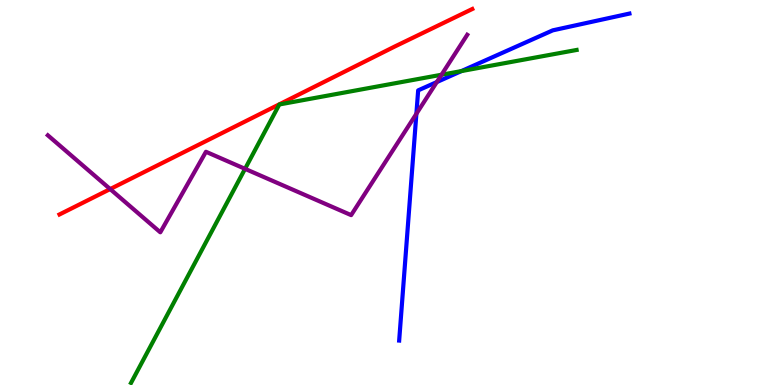[{'lines': ['blue', 'red'], 'intersections': []}, {'lines': ['green', 'red'], 'intersections': []}, {'lines': ['purple', 'red'], 'intersections': [{'x': 1.42, 'y': 5.09}]}, {'lines': ['blue', 'green'], 'intersections': [{'x': 5.95, 'y': 8.15}]}, {'lines': ['blue', 'purple'], 'intersections': [{'x': 5.37, 'y': 7.04}, {'x': 5.64, 'y': 7.87}]}, {'lines': ['green', 'purple'], 'intersections': [{'x': 3.16, 'y': 5.61}, {'x': 5.7, 'y': 8.06}]}]